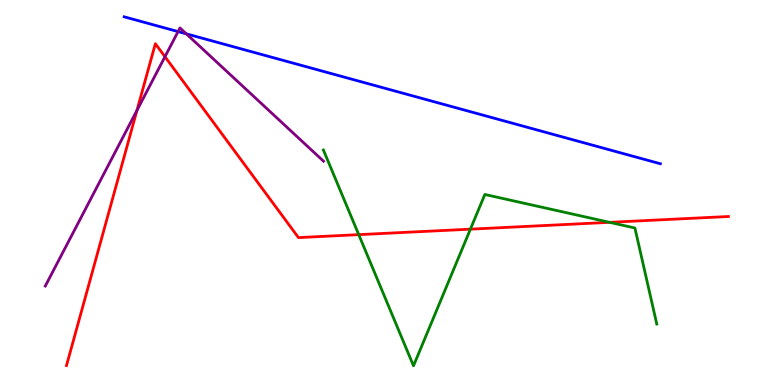[{'lines': ['blue', 'red'], 'intersections': []}, {'lines': ['green', 'red'], 'intersections': [{'x': 4.63, 'y': 3.91}, {'x': 6.07, 'y': 4.05}, {'x': 7.87, 'y': 4.23}]}, {'lines': ['purple', 'red'], 'intersections': [{'x': 1.77, 'y': 7.13}, {'x': 2.13, 'y': 8.53}]}, {'lines': ['blue', 'green'], 'intersections': []}, {'lines': ['blue', 'purple'], 'intersections': [{'x': 2.3, 'y': 9.18}, {'x': 2.4, 'y': 9.12}]}, {'lines': ['green', 'purple'], 'intersections': []}]